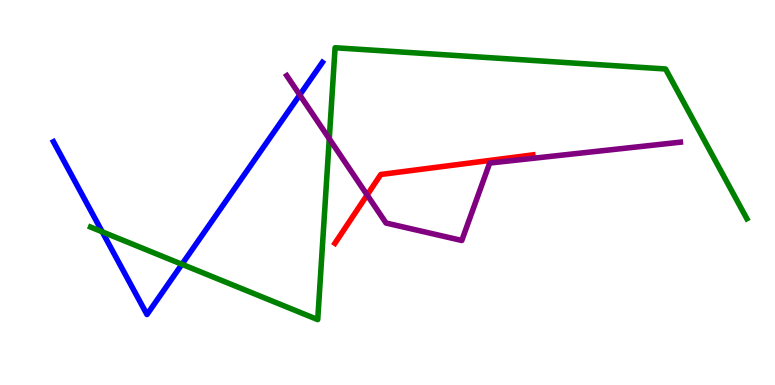[{'lines': ['blue', 'red'], 'intersections': []}, {'lines': ['green', 'red'], 'intersections': []}, {'lines': ['purple', 'red'], 'intersections': [{'x': 4.74, 'y': 4.94}]}, {'lines': ['blue', 'green'], 'intersections': [{'x': 1.32, 'y': 3.98}, {'x': 2.35, 'y': 3.14}]}, {'lines': ['blue', 'purple'], 'intersections': [{'x': 3.87, 'y': 7.53}]}, {'lines': ['green', 'purple'], 'intersections': [{'x': 4.25, 'y': 6.4}]}]